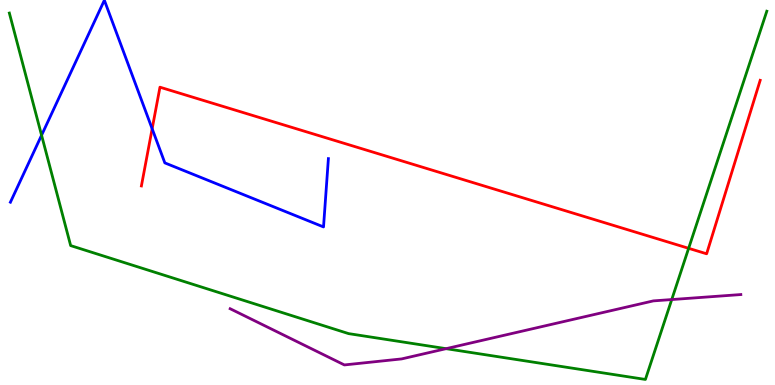[{'lines': ['blue', 'red'], 'intersections': [{'x': 1.96, 'y': 6.66}]}, {'lines': ['green', 'red'], 'intersections': [{'x': 8.89, 'y': 3.55}]}, {'lines': ['purple', 'red'], 'intersections': []}, {'lines': ['blue', 'green'], 'intersections': [{'x': 0.536, 'y': 6.49}]}, {'lines': ['blue', 'purple'], 'intersections': []}, {'lines': ['green', 'purple'], 'intersections': [{'x': 5.76, 'y': 0.944}, {'x': 8.67, 'y': 2.22}]}]